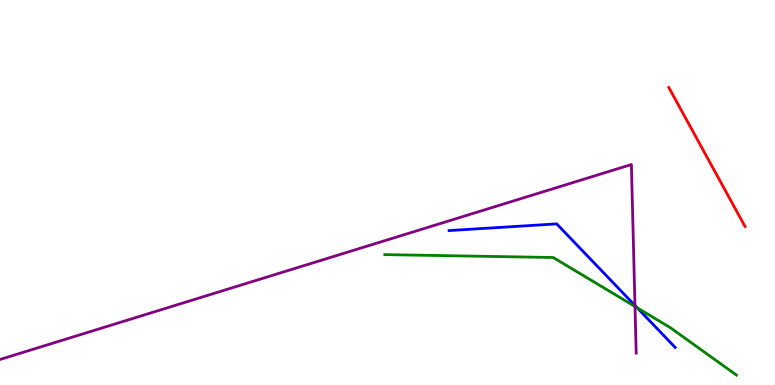[{'lines': ['blue', 'red'], 'intersections': []}, {'lines': ['green', 'red'], 'intersections': []}, {'lines': ['purple', 'red'], 'intersections': []}, {'lines': ['blue', 'green'], 'intersections': [{'x': 8.22, 'y': 2.0}]}, {'lines': ['blue', 'purple'], 'intersections': [{'x': 8.19, 'y': 2.06}]}, {'lines': ['green', 'purple'], 'intersections': [{'x': 8.19, 'y': 2.04}]}]